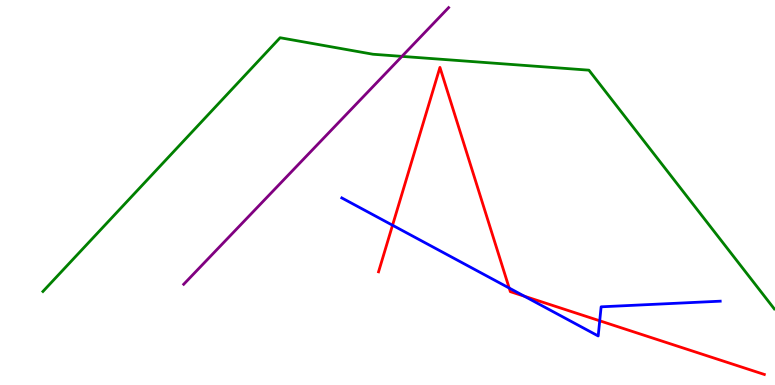[{'lines': ['blue', 'red'], 'intersections': [{'x': 5.07, 'y': 4.15}, {'x': 6.57, 'y': 2.52}, {'x': 6.77, 'y': 2.31}, {'x': 7.74, 'y': 1.67}]}, {'lines': ['green', 'red'], 'intersections': []}, {'lines': ['purple', 'red'], 'intersections': []}, {'lines': ['blue', 'green'], 'intersections': []}, {'lines': ['blue', 'purple'], 'intersections': []}, {'lines': ['green', 'purple'], 'intersections': [{'x': 5.19, 'y': 8.54}]}]